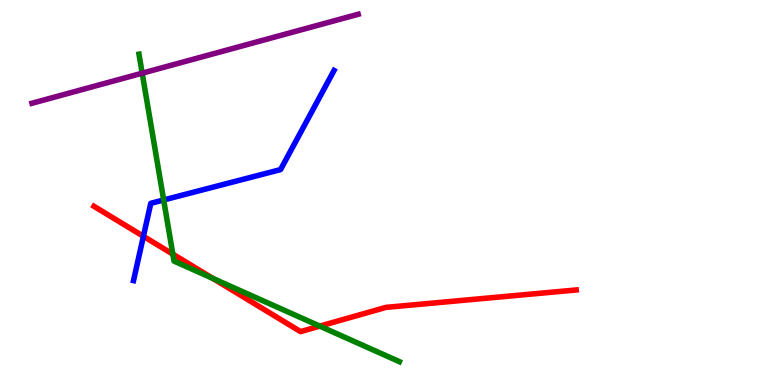[{'lines': ['blue', 'red'], 'intersections': [{'x': 1.85, 'y': 3.86}]}, {'lines': ['green', 'red'], 'intersections': [{'x': 2.23, 'y': 3.4}, {'x': 2.75, 'y': 2.77}, {'x': 4.13, 'y': 1.53}]}, {'lines': ['purple', 'red'], 'intersections': []}, {'lines': ['blue', 'green'], 'intersections': [{'x': 2.11, 'y': 4.81}]}, {'lines': ['blue', 'purple'], 'intersections': []}, {'lines': ['green', 'purple'], 'intersections': [{'x': 1.83, 'y': 8.1}]}]